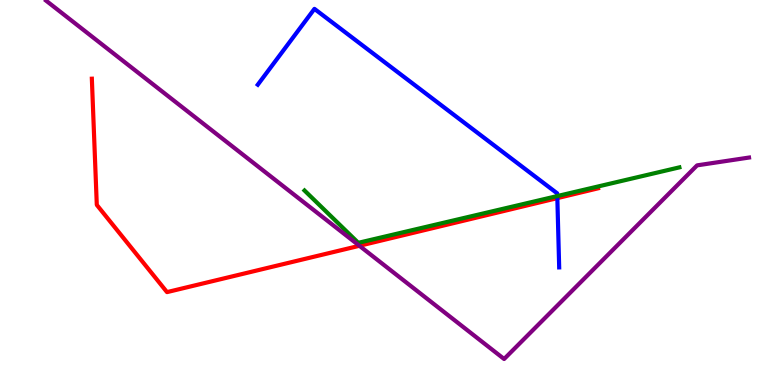[{'lines': ['blue', 'red'], 'intersections': [{'x': 7.19, 'y': 4.85}]}, {'lines': ['green', 'red'], 'intersections': []}, {'lines': ['purple', 'red'], 'intersections': [{'x': 4.64, 'y': 3.62}]}, {'lines': ['blue', 'green'], 'intersections': [{'x': 7.19, 'y': 4.91}]}, {'lines': ['blue', 'purple'], 'intersections': []}, {'lines': ['green', 'purple'], 'intersections': []}]